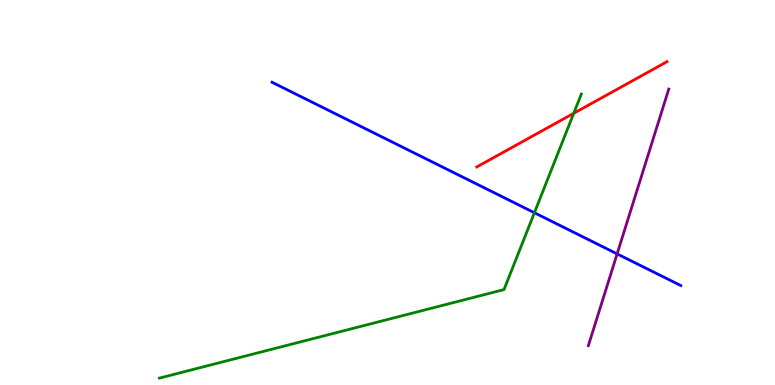[{'lines': ['blue', 'red'], 'intersections': []}, {'lines': ['green', 'red'], 'intersections': [{'x': 7.4, 'y': 7.06}]}, {'lines': ['purple', 'red'], 'intersections': []}, {'lines': ['blue', 'green'], 'intersections': [{'x': 6.9, 'y': 4.47}]}, {'lines': ['blue', 'purple'], 'intersections': [{'x': 7.96, 'y': 3.41}]}, {'lines': ['green', 'purple'], 'intersections': []}]